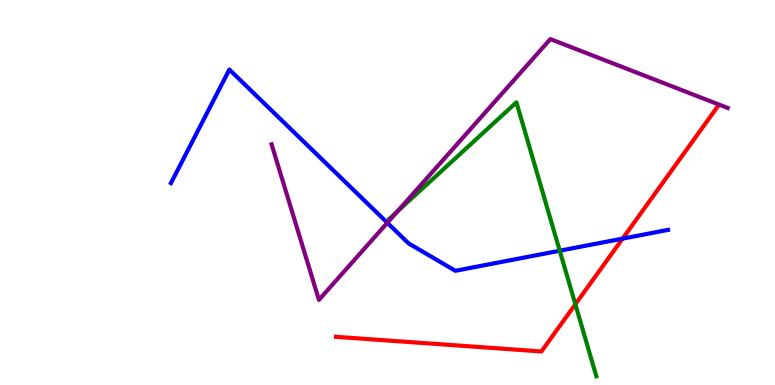[{'lines': ['blue', 'red'], 'intersections': [{'x': 8.03, 'y': 3.8}]}, {'lines': ['green', 'red'], 'intersections': [{'x': 7.42, 'y': 2.1}]}, {'lines': ['purple', 'red'], 'intersections': []}, {'lines': ['blue', 'green'], 'intersections': [{'x': 7.22, 'y': 3.49}]}, {'lines': ['blue', 'purple'], 'intersections': [{'x': 5.0, 'y': 4.21}]}, {'lines': ['green', 'purple'], 'intersections': [{'x': 5.13, 'y': 4.51}]}]